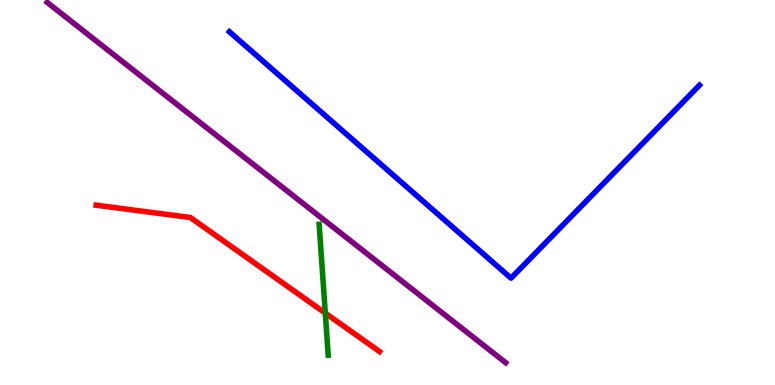[{'lines': ['blue', 'red'], 'intersections': []}, {'lines': ['green', 'red'], 'intersections': [{'x': 4.2, 'y': 1.87}]}, {'lines': ['purple', 'red'], 'intersections': []}, {'lines': ['blue', 'green'], 'intersections': []}, {'lines': ['blue', 'purple'], 'intersections': []}, {'lines': ['green', 'purple'], 'intersections': []}]